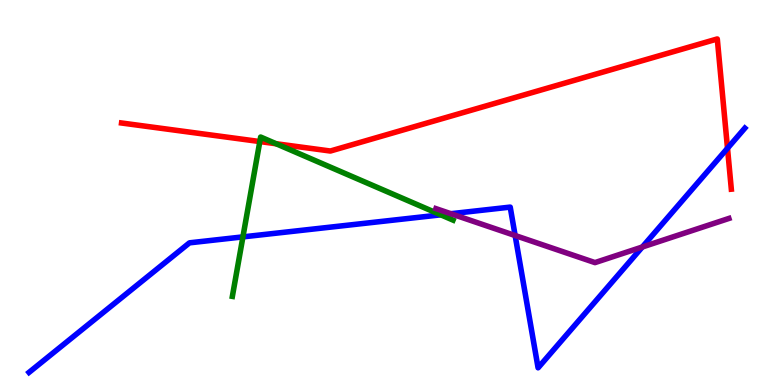[{'lines': ['blue', 'red'], 'intersections': [{'x': 9.39, 'y': 6.15}]}, {'lines': ['green', 'red'], 'intersections': [{'x': 3.35, 'y': 6.32}, {'x': 3.56, 'y': 6.27}]}, {'lines': ['purple', 'red'], 'intersections': []}, {'lines': ['blue', 'green'], 'intersections': [{'x': 3.13, 'y': 3.85}, {'x': 5.69, 'y': 4.42}]}, {'lines': ['blue', 'purple'], 'intersections': [{'x': 5.82, 'y': 4.45}, {'x': 6.65, 'y': 3.88}, {'x': 8.29, 'y': 3.58}]}, {'lines': ['green', 'purple'], 'intersections': []}]